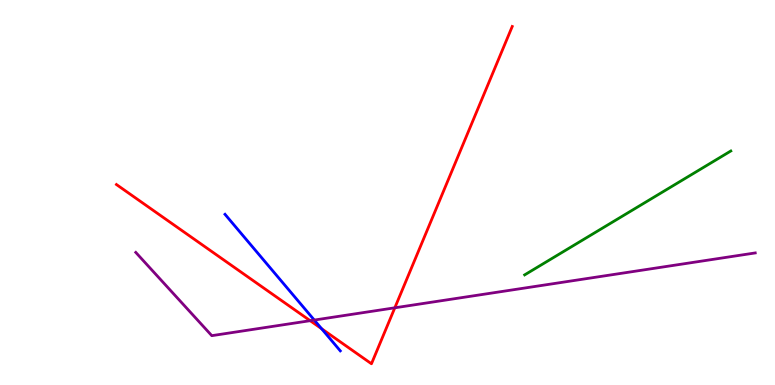[{'lines': ['blue', 'red'], 'intersections': [{'x': 4.15, 'y': 1.46}]}, {'lines': ['green', 'red'], 'intersections': []}, {'lines': ['purple', 'red'], 'intersections': [{'x': 4.0, 'y': 1.67}, {'x': 5.09, 'y': 2.01}]}, {'lines': ['blue', 'green'], 'intersections': []}, {'lines': ['blue', 'purple'], 'intersections': [{'x': 4.06, 'y': 1.69}]}, {'lines': ['green', 'purple'], 'intersections': []}]